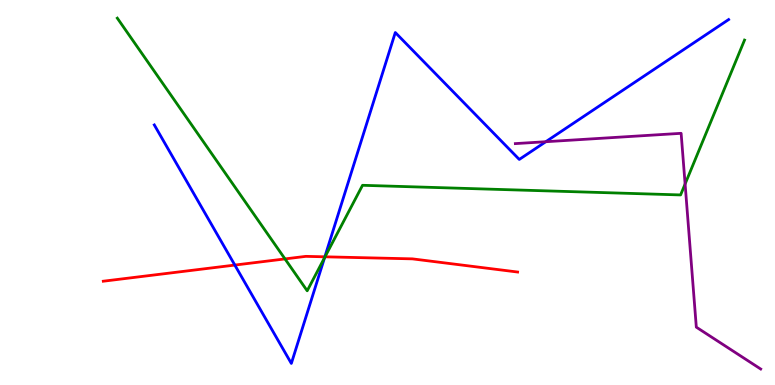[{'lines': ['blue', 'red'], 'intersections': [{'x': 3.03, 'y': 3.11}, {'x': 4.19, 'y': 3.33}]}, {'lines': ['green', 'red'], 'intersections': [{'x': 3.68, 'y': 3.27}, {'x': 4.19, 'y': 3.33}]}, {'lines': ['purple', 'red'], 'intersections': []}, {'lines': ['blue', 'green'], 'intersections': [{'x': 4.19, 'y': 3.31}]}, {'lines': ['blue', 'purple'], 'intersections': [{'x': 7.04, 'y': 6.32}]}, {'lines': ['green', 'purple'], 'intersections': [{'x': 8.84, 'y': 5.22}]}]